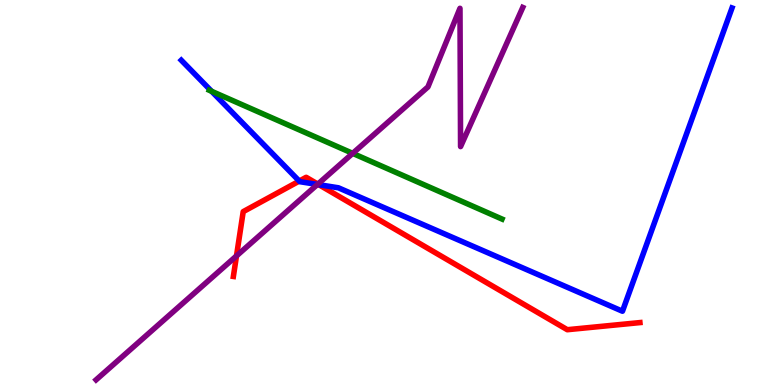[{'lines': ['blue', 'red'], 'intersections': [{'x': 3.86, 'y': 5.3}, {'x': 4.11, 'y': 5.2}]}, {'lines': ['green', 'red'], 'intersections': []}, {'lines': ['purple', 'red'], 'intersections': [{'x': 3.05, 'y': 3.35}, {'x': 4.1, 'y': 5.22}]}, {'lines': ['blue', 'green'], 'intersections': [{'x': 2.73, 'y': 7.63}]}, {'lines': ['blue', 'purple'], 'intersections': [{'x': 4.1, 'y': 5.21}]}, {'lines': ['green', 'purple'], 'intersections': [{'x': 4.55, 'y': 6.02}]}]